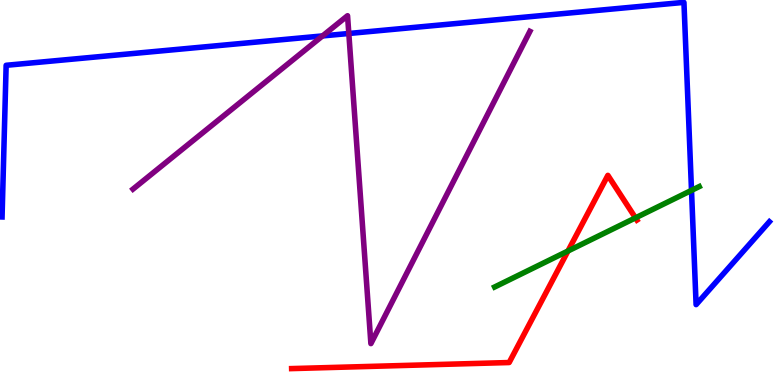[{'lines': ['blue', 'red'], 'intersections': []}, {'lines': ['green', 'red'], 'intersections': [{'x': 7.33, 'y': 3.48}, {'x': 8.2, 'y': 4.34}]}, {'lines': ['purple', 'red'], 'intersections': []}, {'lines': ['blue', 'green'], 'intersections': [{'x': 8.92, 'y': 5.06}]}, {'lines': ['blue', 'purple'], 'intersections': [{'x': 4.16, 'y': 9.07}, {'x': 4.5, 'y': 9.13}]}, {'lines': ['green', 'purple'], 'intersections': []}]